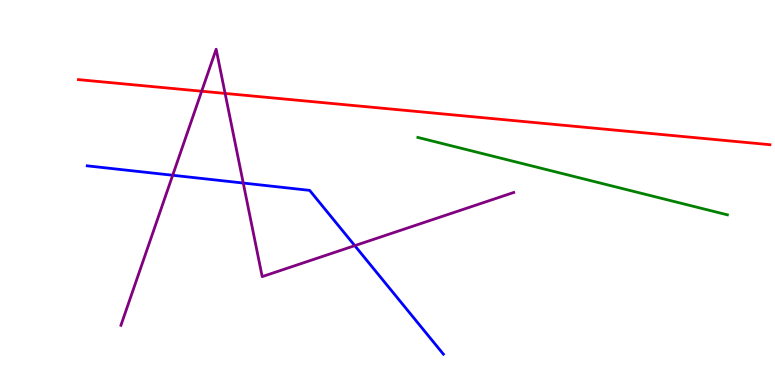[{'lines': ['blue', 'red'], 'intersections': []}, {'lines': ['green', 'red'], 'intersections': []}, {'lines': ['purple', 'red'], 'intersections': [{'x': 2.6, 'y': 7.63}, {'x': 2.9, 'y': 7.57}]}, {'lines': ['blue', 'green'], 'intersections': []}, {'lines': ['blue', 'purple'], 'intersections': [{'x': 2.23, 'y': 5.45}, {'x': 3.14, 'y': 5.25}, {'x': 4.58, 'y': 3.62}]}, {'lines': ['green', 'purple'], 'intersections': []}]